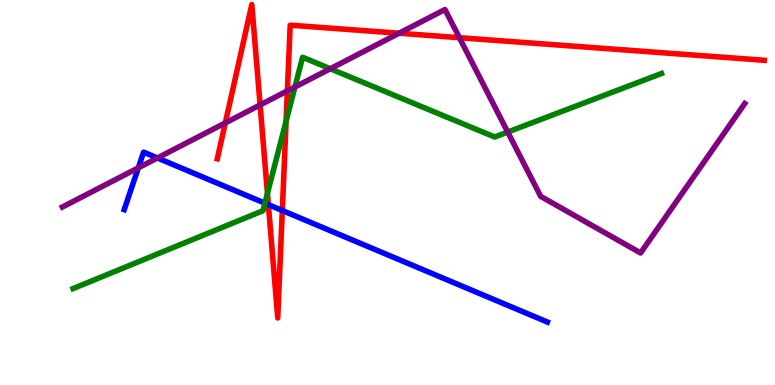[{'lines': ['blue', 'red'], 'intersections': [{'x': 3.46, 'y': 4.68}, {'x': 3.64, 'y': 4.53}]}, {'lines': ['green', 'red'], 'intersections': [{'x': 3.45, 'y': 4.98}, {'x': 3.69, 'y': 6.85}]}, {'lines': ['purple', 'red'], 'intersections': [{'x': 2.91, 'y': 6.81}, {'x': 3.36, 'y': 7.27}, {'x': 3.71, 'y': 7.64}, {'x': 5.15, 'y': 9.14}, {'x': 5.93, 'y': 9.02}]}, {'lines': ['blue', 'green'], 'intersections': [{'x': 3.42, 'y': 4.72}]}, {'lines': ['blue', 'purple'], 'intersections': [{'x': 1.78, 'y': 5.64}, {'x': 2.03, 'y': 5.9}]}, {'lines': ['green', 'purple'], 'intersections': [{'x': 3.81, 'y': 7.74}, {'x': 4.26, 'y': 8.21}, {'x': 6.55, 'y': 6.57}]}]